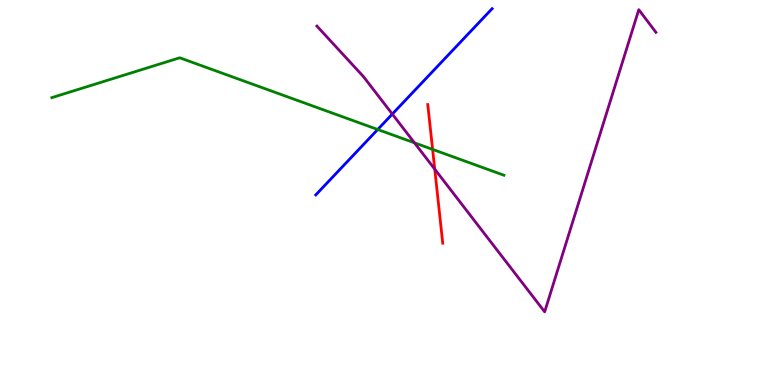[{'lines': ['blue', 'red'], 'intersections': []}, {'lines': ['green', 'red'], 'intersections': [{'x': 5.58, 'y': 6.12}]}, {'lines': ['purple', 'red'], 'intersections': [{'x': 5.61, 'y': 5.61}]}, {'lines': ['blue', 'green'], 'intersections': [{'x': 4.87, 'y': 6.64}]}, {'lines': ['blue', 'purple'], 'intersections': [{'x': 5.06, 'y': 7.04}]}, {'lines': ['green', 'purple'], 'intersections': [{'x': 5.35, 'y': 6.29}]}]